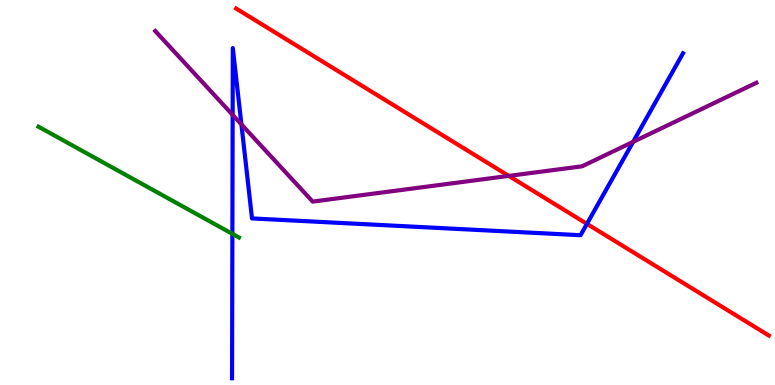[{'lines': ['blue', 'red'], 'intersections': [{'x': 7.57, 'y': 4.19}]}, {'lines': ['green', 'red'], 'intersections': []}, {'lines': ['purple', 'red'], 'intersections': [{'x': 6.57, 'y': 5.43}]}, {'lines': ['blue', 'green'], 'intersections': [{'x': 3.0, 'y': 3.93}]}, {'lines': ['blue', 'purple'], 'intersections': [{'x': 3.0, 'y': 7.02}, {'x': 3.11, 'y': 6.77}, {'x': 8.17, 'y': 6.32}]}, {'lines': ['green', 'purple'], 'intersections': []}]